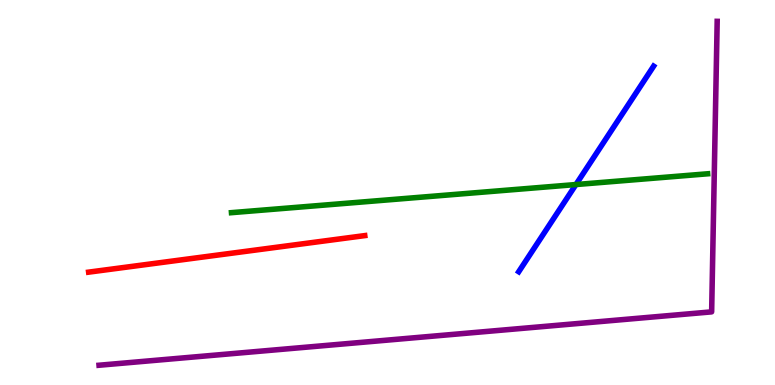[{'lines': ['blue', 'red'], 'intersections': []}, {'lines': ['green', 'red'], 'intersections': []}, {'lines': ['purple', 'red'], 'intersections': []}, {'lines': ['blue', 'green'], 'intersections': [{'x': 7.43, 'y': 5.21}]}, {'lines': ['blue', 'purple'], 'intersections': []}, {'lines': ['green', 'purple'], 'intersections': []}]